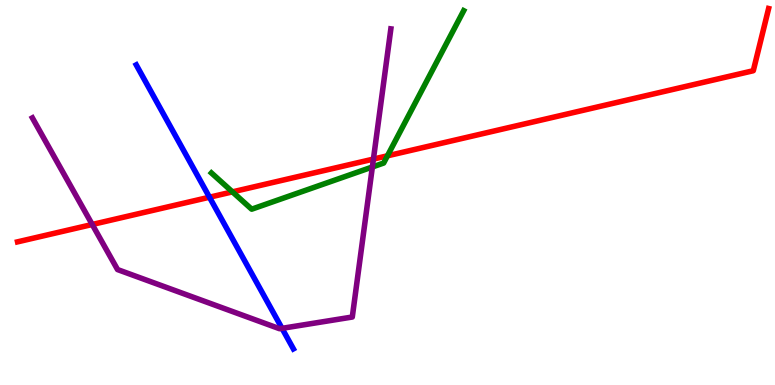[{'lines': ['blue', 'red'], 'intersections': [{'x': 2.7, 'y': 4.88}]}, {'lines': ['green', 'red'], 'intersections': [{'x': 3.0, 'y': 5.02}, {'x': 5.0, 'y': 5.95}]}, {'lines': ['purple', 'red'], 'intersections': [{'x': 1.19, 'y': 4.17}, {'x': 4.82, 'y': 5.87}]}, {'lines': ['blue', 'green'], 'intersections': []}, {'lines': ['blue', 'purple'], 'intersections': [{'x': 3.64, 'y': 1.47}]}, {'lines': ['green', 'purple'], 'intersections': [{'x': 4.8, 'y': 5.66}]}]